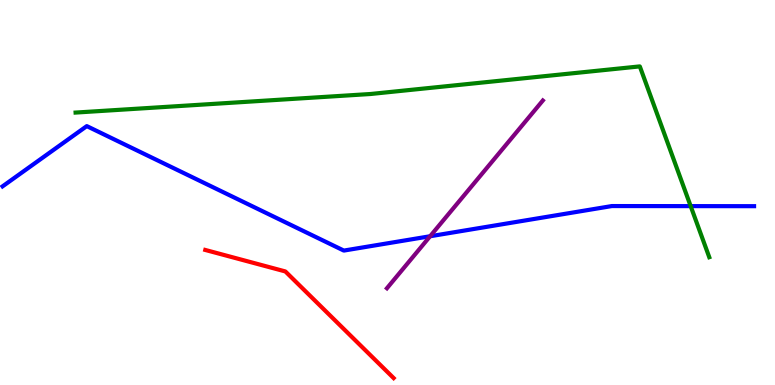[{'lines': ['blue', 'red'], 'intersections': []}, {'lines': ['green', 'red'], 'intersections': []}, {'lines': ['purple', 'red'], 'intersections': []}, {'lines': ['blue', 'green'], 'intersections': [{'x': 8.91, 'y': 4.65}]}, {'lines': ['blue', 'purple'], 'intersections': [{'x': 5.55, 'y': 3.86}]}, {'lines': ['green', 'purple'], 'intersections': []}]